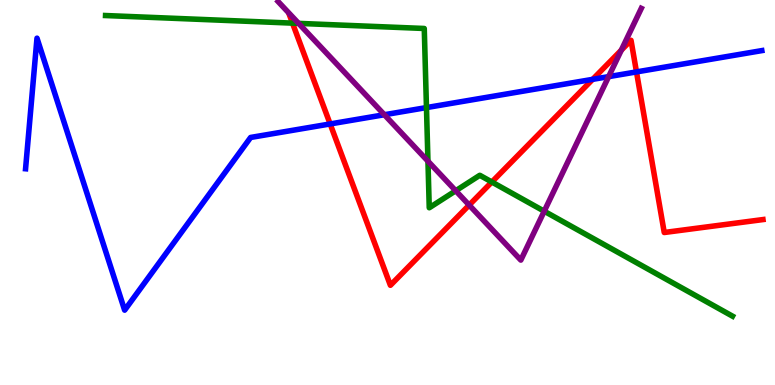[{'lines': ['blue', 'red'], 'intersections': [{'x': 4.26, 'y': 6.78}, {'x': 7.65, 'y': 7.94}, {'x': 8.21, 'y': 8.13}]}, {'lines': ['green', 'red'], 'intersections': [{'x': 3.77, 'y': 9.4}, {'x': 6.35, 'y': 5.27}]}, {'lines': ['purple', 'red'], 'intersections': [{'x': 6.05, 'y': 4.67}, {'x': 8.02, 'y': 8.7}]}, {'lines': ['blue', 'green'], 'intersections': [{'x': 5.5, 'y': 7.21}]}, {'lines': ['blue', 'purple'], 'intersections': [{'x': 4.96, 'y': 7.02}, {'x': 7.85, 'y': 8.01}]}, {'lines': ['green', 'purple'], 'intersections': [{'x': 3.85, 'y': 9.39}, {'x': 5.52, 'y': 5.81}, {'x': 5.88, 'y': 5.05}, {'x': 7.02, 'y': 4.51}]}]